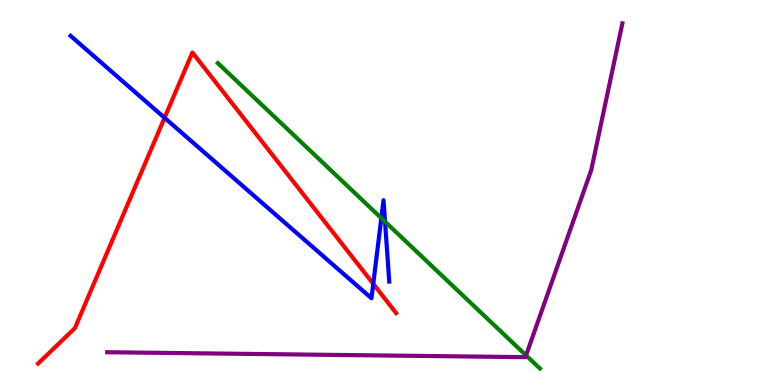[{'lines': ['blue', 'red'], 'intersections': [{'x': 2.12, 'y': 6.94}, {'x': 4.82, 'y': 2.63}]}, {'lines': ['green', 'red'], 'intersections': []}, {'lines': ['purple', 'red'], 'intersections': []}, {'lines': ['blue', 'green'], 'intersections': [{'x': 4.92, 'y': 4.33}, {'x': 4.97, 'y': 4.24}]}, {'lines': ['blue', 'purple'], 'intersections': []}, {'lines': ['green', 'purple'], 'intersections': [{'x': 6.79, 'y': 0.769}]}]